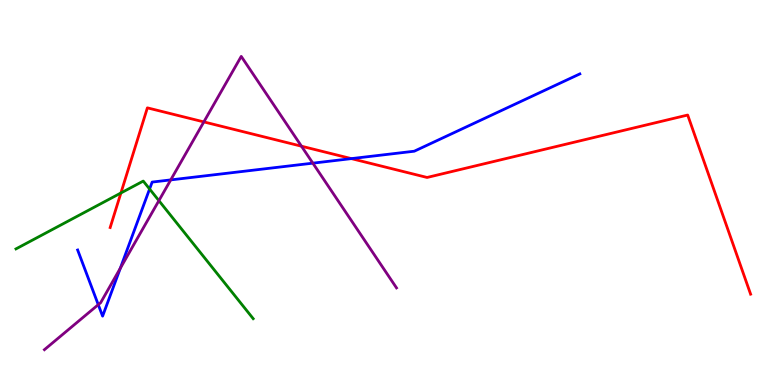[{'lines': ['blue', 'red'], 'intersections': [{'x': 4.53, 'y': 5.88}]}, {'lines': ['green', 'red'], 'intersections': [{'x': 1.56, 'y': 4.99}]}, {'lines': ['purple', 'red'], 'intersections': [{'x': 2.63, 'y': 6.83}, {'x': 3.89, 'y': 6.2}]}, {'lines': ['blue', 'green'], 'intersections': [{'x': 1.93, 'y': 5.09}]}, {'lines': ['blue', 'purple'], 'intersections': [{'x': 1.27, 'y': 2.09}, {'x': 1.55, 'y': 3.03}, {'x': 2.2, 'y': 5.33}, {'x': 4.04, 'y': 5.76}]}, {'lines': ['green', 'purple'], 'intersections': [{'x': 2.05, 'y': 4.79}]}]